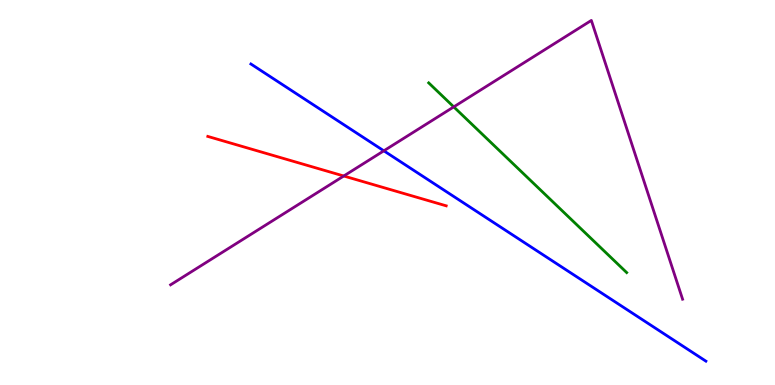[{'lines': ['blue', 'red'], 'intersections': []}, {'lines': ['green', 'red'], 'intersections': []}, {'lines': ['purple', 'red'], 'intersections': [{'x': 4.44, 'y': 5.43}]}, {'lines': ['blue', 'green'], 'intersections': []}, {'lines': ['blue', 'purple'], 'intersections': [{'x': 4.95, 'y': 6.08}]}, {'lines': ['green', 'purple'], 'intersections': [{'x': 5.85, 'y': 7.22}]}]